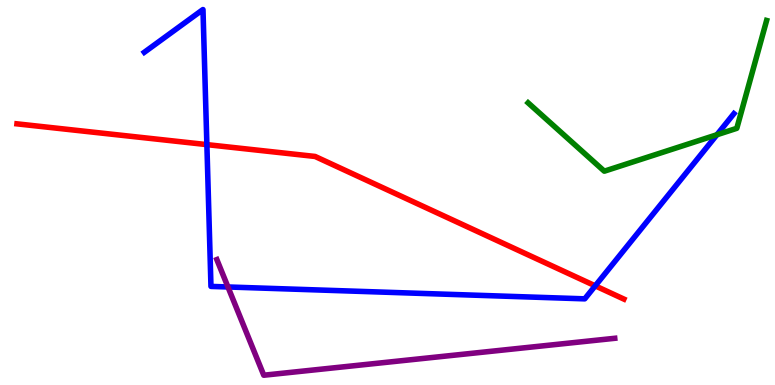[{'lines': ['blue', 'red'], 'intersections': [{'x': 2.67, 'y': 6.24}, {'x': 7.68, 'y': 2.58}]}, {'lines': ['green', 'red'], 'intersections': []}, {'lines': ['purple', 'red'], 'intersections': []}, {'lines': ['blue', 'green'], 'intersections': [{'x': 9.25, 'y': 6.5}]}, {'lines': ['blue', 'purple'], 'intersections': [{'x': 2.94, 'y': 2.55}]}, {'lines': ['green', 'purple'], 'intersections': []}]